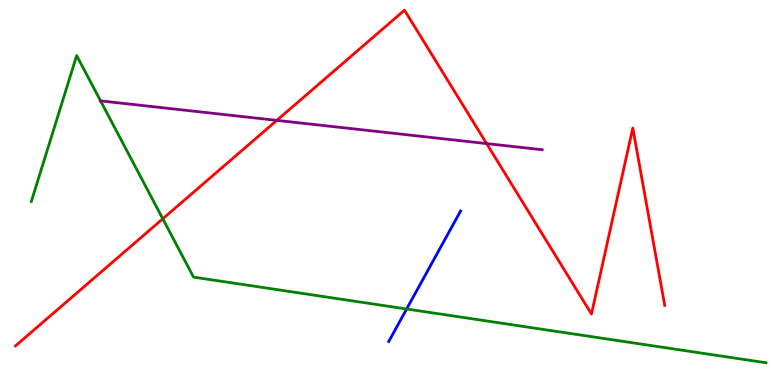[{'lines': ['blue', 'red'], 'intersections': []}, {'lines': ['green', 'red'], 'intersections': [{'x': 2.1, 'y': 4.32}]}, {'lines': ['purple', 'red'], 'intersections': [{'x': 3.57, 'y': 6.87}, {'x': 6.28, 'y': 6.27}]}, {'lines': ['blue', 'green'], 'intersections': [{'x': 5.25, 'y': 1.97}]}, {'lines': ['blue', 'purple'], 'intersections': []}, {'lines': ['green', 'purple'], 'intersections': [{'x': 1.3, 'y': 7.38}]}]